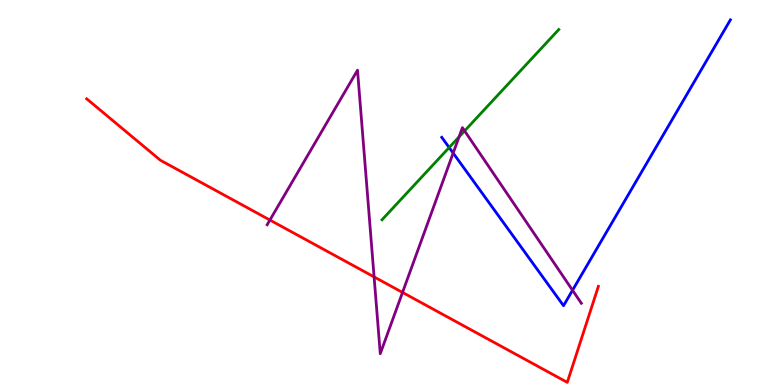[{'lines': ['blue', 'red'], 'intersections': []}, {'lines': ['green', 'red'], 'intersections': []}, {'lines': ['purple', 'red'], 'intersections': [{'x': 3.48, 'y': 4.28}, {'x': 4.83, 'y': 2.81}, {'x': 5.19, 'y': 2.4}]}, {'lines': ['blue', 'green'], 'intersections': [{'x': 5.8, 'y': 6.17}]}, {'lines': ['blue', 'purple'], 'intersections': [{'x': 5.85, 'y': 6.02}, {'x': 7.39, 'y': 2.46}]}, {'lines': ['green', 'purple'], 'intersections': [{'x': 5.92, 'y': 6.44}, {'x': 6.0, 'y': 6.6}]}]